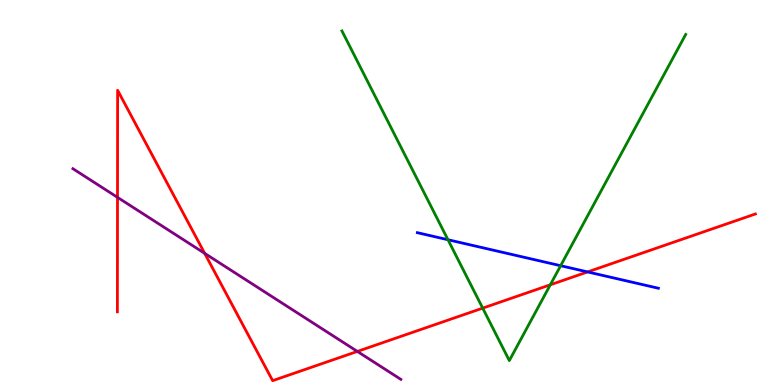[{'lines': ['blue', 'red'], 'intersections': [{'x': 7.58, 'y': 2.94}]}, {'lines': ['green', 'red'], 'intersections': [{'x': 6.23, 'y': 2.0}, {'x': 7.1, 'y': 2.6}]}, {'lines': ['purple', 'red'], 'intersections': [{'x': 1.52, 'y': 4.87}, {'x': 2.64, 'y': 3.42}, {'x': 4.61, 'y': 0.872}]}, {'lines': ['blue', 'green'], 'intersections': [{'x': 5.78, 'y': 3.77}, {'x': 7.23, 'y': 3.1}]}, {'lines': ['blue', 'purple'], 'intersections': []}, {'lines': ['green', 'purple'], 'intersections': []}]